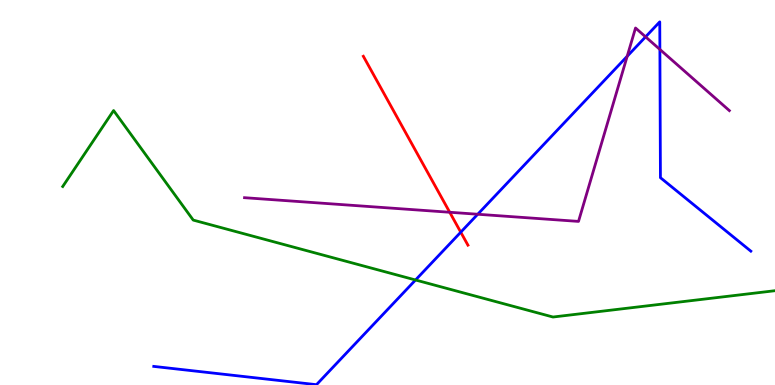[{'lines': ['blue', 'red'], 'intersections': [{'x': 5.95, 'y': 3.97}]}, {'lines': ['green', 'red'], 'intersections': []}, {'lines': ['purple', 'red'], 'intersections': [{'x': 5.8, 'y': 4.49}]}, {'lines': ['blue', 'green'], 'intersections': [{'x': 5.36, 'y': 2.73}]}, {'lines': ['blue', 'purple'], 'intersections': [{'x': 6.16, 'y': 4.44}, {'x': 8.09, 'y': 8.54}, {'x': 8.33, 'y': 9.04}, {'x': 8.51, 'y': 8.72}]}, {'lines': ['green', 'purple'], 'intersections': []}]